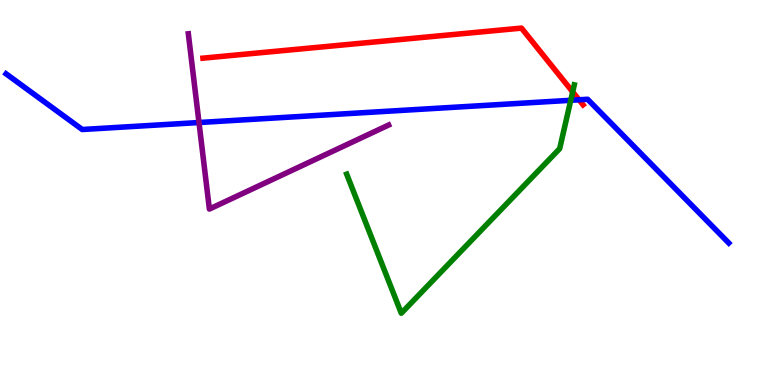[{'lines': ['blue', 'red'], 'intersections': [{'x': 7.47, 'y': 7.41}]}, {'lines': ['green', 'red'], 'intersections': [{'x': 7.39, 'y': 7.61}]}, {'lines': ['purple', 'red'], 'intersections': []}, {'lines': ['blue', 'green'], 'intersections': [{'x': 7.36, 'y': 7.4}]}, {'lines': ['blue', 'purple'], 'intersections': [{'x': 2.57, 'y': 6.82}]}, {'lines': ['green', 'purple'], 'intersections': []}]